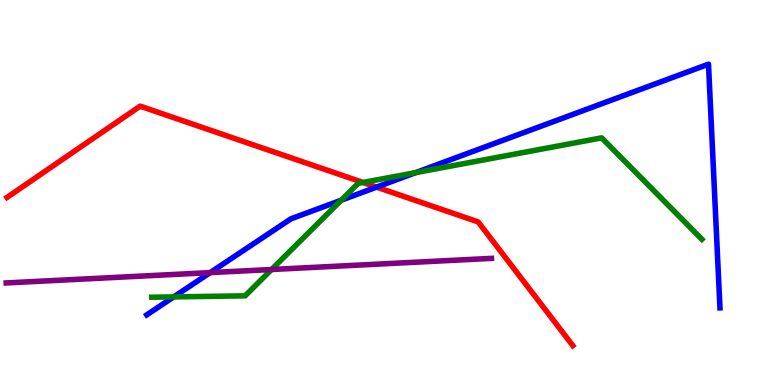[{'lines': ['blue', 'red'], 'intersections': [{'x': 4.86, 'y': 5.14}]}, {'lines': ['green', 'red'], 'intersections': [{'x': 4.68, 'y': 5.26}]}, {'lines': ['purple', 'red'], 'intersections': []}, {'lines': ['blue', 'green'], 'intersections': [{'x': 2.24, 'y': 2.29}, {'x': 4.4, 'y': 4.8}, {'x': 5.36, 'y': 5.52}]}, {'lines': ['blue', 'purple'], 'intersections': [{'x': 2.71, 'y': 2.92}]}, {'lines': ['green', 'purple'], 'intersections': [{'x': 3.5, 'y': 3.0}]}]